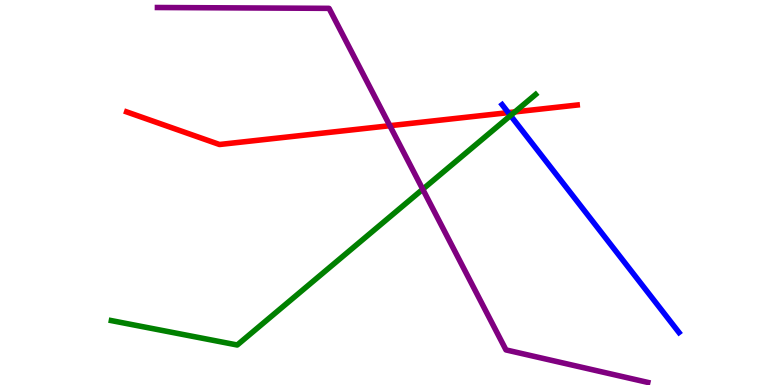[{'lines': ['blue', 'red'], 'intersections': [{'x': 6.56, 'y': 7.07}]}, {'lines': ['green', 'red'], 'intersections': [{'x': 6.64, 'y': 7.09}]}, {'lines': ['purple', 'red'], 'intersections': [{'x': 5.03, 'y': 6.73}]}, {'lines': ['blue', 'green'], 'intersections': [{'x': 6.59, 'y': 7.0}]}, {'lines': ['blue', 'purple'], 'intersections': []}, {'lines': ['green', 'purple'], 'intersections': [{'x': 5.45, 'y': 5.08}]}]